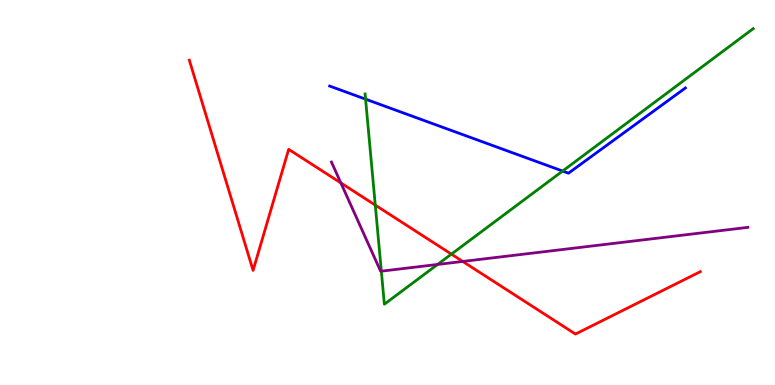[{'lines': ['blue', 'red'], 'intersections': []}, {'lines': ['green', 'red'], 'intersections': [{'x': 4.84, 'y': 4.67}, {'x': 5.82, 'y': 3.4}]}, {'lines': ['purple', 'red'], 'intersections': [{'x': 4.4, 'y': 5.25}, {'x': 5.97, 'y': 3.21}]}, {'lines': ['blue', 'green'], 'intersections': [{'x': 4.72, 'y': 7.42}, {'x': 7.26, 'y': 5.56}]}, {'lines': ['blue', 'purple'], 'intersections': []}, {'lines': ['green', 'purple'], 'intersections': [{'x': 4.92, 'y': 2.96}, {'x': 5.65, 'y': 3.13}]}]